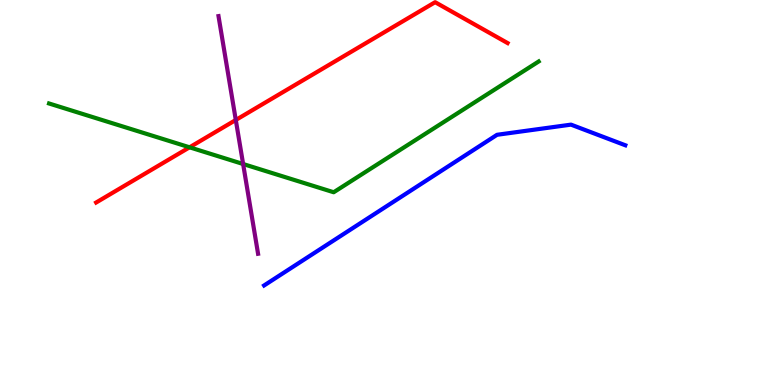[{'lines': ['blue', 'red'], 'intersections': []}, {'lines': ['green', 'red'], 'intersections': [{'x': 2.45, 'y': 6.17}]}, {'lines': ['purple', 'red'], 'intersections': [{'x': 3.04, 'y': 6.88}]}, {'lines': ['blue', 'green'], 'intersections': []}, {'lines': ['blue', 'purple'], 'intersections': []}, {'lines': ['green', 'purple'], 'intersections': [{'x': 3.14, 'y': 5.74}]}]